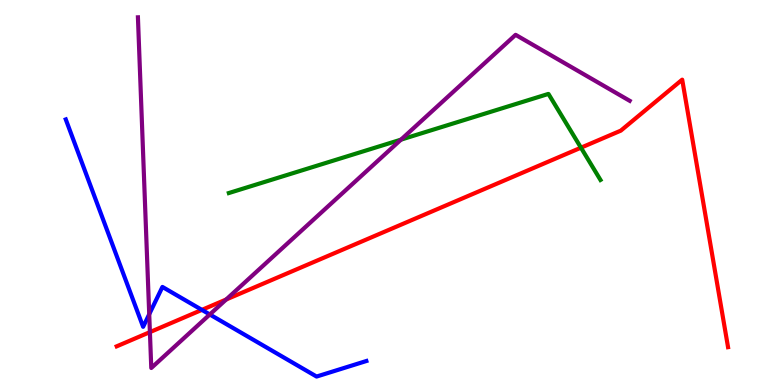[{'lines': ['blue', 'red'], 'intersections': [{'x': 2.61, 'y': 1.95}]}, {'lines': ['green', 'red'], 'intersections': [{'x': 7.5, 'y': 6.16}]}, {'lines': ['purple', 'red'], 'intersections': [{'x': 1.93, 'y': 1.37}, {'x': 2.92, 'y': 2.22}]}, {'lines': ['blue', 'green'], 'intersections': []}, {'lines': ['blue', 'purple'], 'intersections': [{'x': 1.93, 'y': 1.84}, {'x': 2.71, 'y': 1.83}]}, {'lines': ['green', 'purple'], 'intersections': [{'x': 5.17, 'y': 6.37}]}]